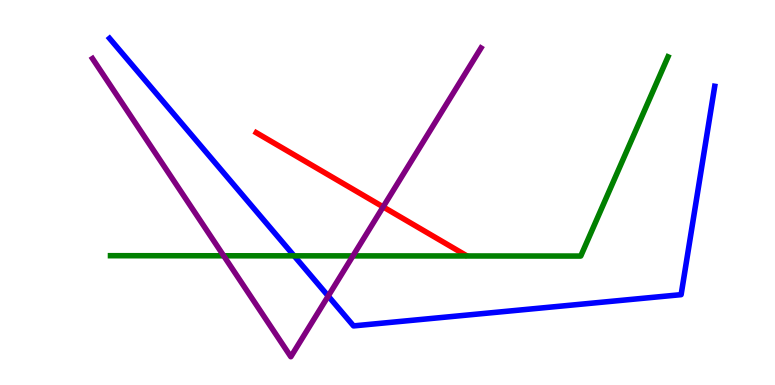[{'lines': ['blue', 'red'], 'intersections': []}, {'lines': ['green', 'red'], 'intersections': []}, {'lines': ['purple', 'red'], 'intersections': [{'x': 4.94, 'y': 4.63}]}, {'lines': ['blue', 'green'], 'intersections': [{'x': 3.79, 'y': 3.35}]}, {'lines': ['blue', 'purple'], 'intersections': [{'x': 4.23, 'y': 2.31}]}, {'lines': ['green', 'purple'], 'intersections': [{'x': 2.89, 'y': 3.36}, {'x': 4.55, 'y': 3.35}]}]